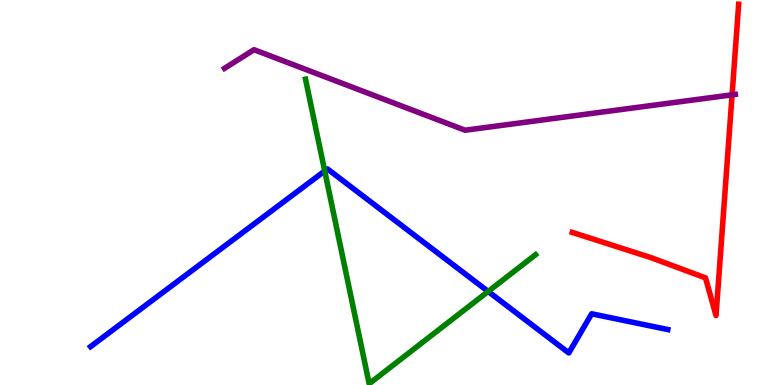[{'lines': ['blue', 'red'], 'intersections': []}, {'lines': ['green', 'red'], 'intersections': []}, {'lines': ['purple', 'red'], 'intersections': [{'x': 9.45, 'y': 7.54}]}, {'lines': ['blue', 'green'], 'intersections': [{'x': 4.19, 'y': 5.56}, {'x': 6.3, 'y': 2.43}]}, {'lines': ['blue', 'purple'], 'intersections': []}, {'lines': ['green', 'purple'], 'intersections': []}]